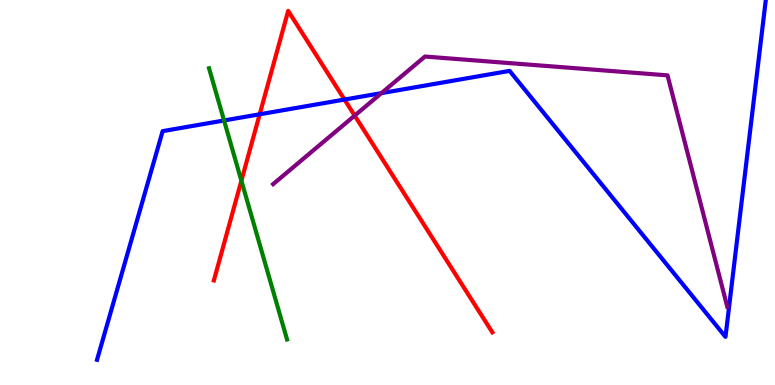[{'lines': ['blue', 'red'], 'intersections': [{'x': 3.35, 'y': 7.03}, {'x': 4.45, 'y': 7.41}]}, {'lines': ['green', 'red'], 'intersections': [{'x': 3.11, 'y': 5.31}]}, {'lines': ['purple', 'red'], 'intersections': [{'x': 4.58, 'y': 7.0}]}, {'lines': ['blue', 'green'], 'intersections': [{'x': 2.89, 'y': 6.87}]}, {'lines': ['blue', 'purple'], 'intersections': [{'x': 4.92, 'y': 7.58}]}, {'lines': ['green', 'purple'], 'intersections': []}]